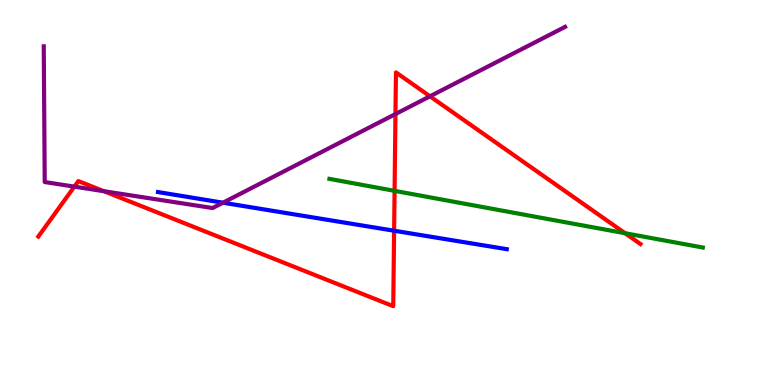[{'lines': ['blue', 'red'], 'intersections': [{'x': 5.09, 'y': 4.01}]}, {'lines': ['green', 'red'], 'intersections': [{'x': 5.09, 'y': 5.04}, {'x': 8.07, 'y': 3.94}]}, {'lines': ['purple', 'red'], 'intersections': [{'x': 0.959, 'y': 5.15}, {'x': 1.34, 'y': 5.03}, {'x': 5.1, 'y': 7.04}, {'x': 5.55, 'y': 7.5}]}, {'lines': ['blue', 'green'], 'intersections': []}, {'lines': ['blue', 'purple'], 'intersections': [{'x': 2.88, 'y': 4.74}]}, {'lines': ['green', 'purple'], 'intersections': []}]